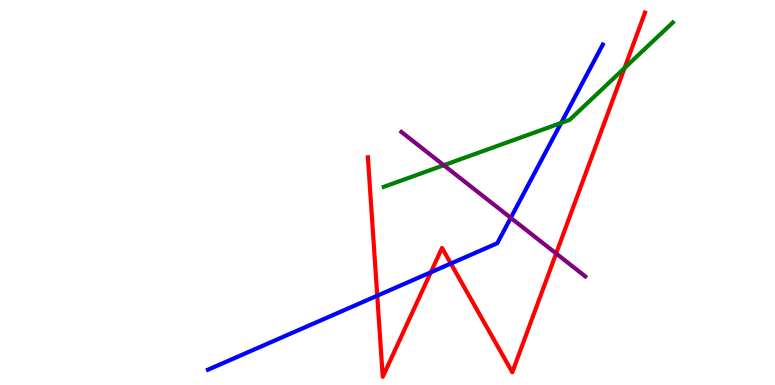[{'lines': ['blue', 'red'], 'intersections': [{'x': 4.87, 'y': 2.32}, {'x': 5.56, 'y': 2.93}, {'x': 5.82, 'y': 3.15}]}, {'lines': ['green', 'red'], 'intersections': [{'x': 8.06, 'y': 8.23}]}, {'lines': ['purple', 'red'], 'intersections': [{'x': 7.18, 'y': 3.42}]}, {'lines': ['blue', 'green'], 'intersections': [{'x': 7.24, 'y': 6.81}]}, {'lines': ['blue', 'purple'], 'intersections': [{'x': 6.59, 'y': 4.34}]}, {'lines': ['green', 'purple'], 'intersections': [{'x': 5.73, 'y': 5.71}]}]